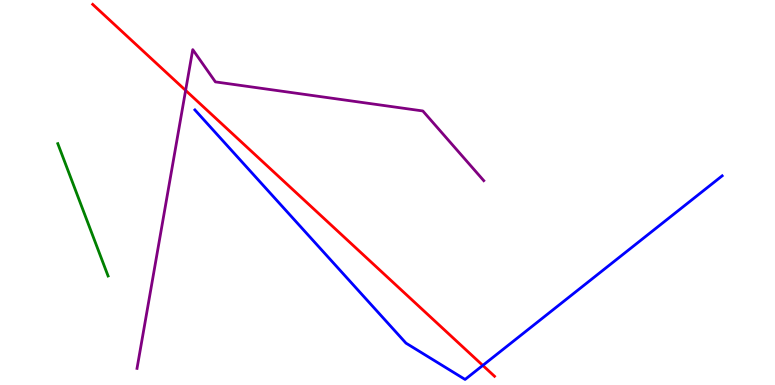[{'lines': ['blue', 'red'], 'intersections': [{'x': 6.23, 'y': 0.509}]}, {'lines': ['green', 'red'], 'intersections': []}, {'lines': ['purple', 'red'], 'intersections': [{'x': 2.4, 'y': 7.65}]}, {'lines': ['blue', 'green'], 'intersections': []}, {'lines': ['blue', 'purple'], 'intersections': []}, {'lines': ['green', 'purple'], 'intersections': []}]